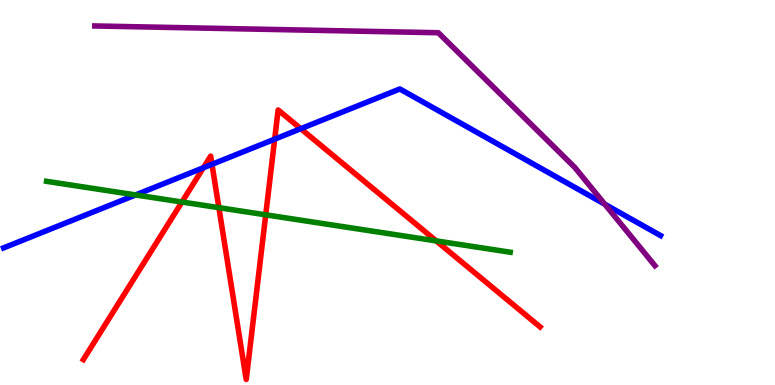[{'lines': ['blue', 'red'], 'intersections': [{'x': 2.62, 'y': 5.64}, {'x': 2.74, 'y': 5.73}, {'x': 3.54, 'y': 6.39}, {'x': 3.88, 'y': 6.66}]}, {'lines': ['green', 'red'], 'intersections': [{'x': 2.35, 'y': 4.75}, {'x': 2.82, 'y': 4.61}, {'x': 3.43, 'y': 4.42}, {'x': 5.63, 'y': 3.74}]}, {'lines': ['purple', 'red'], 'intersections': []}, {'lines': ['blue', 'green'], 'intersections': [{'x': 1.75, 'y': 4.94}]}, {'lines': ['blue', 'purple'], 'intersections': [{'x': 7.8, 'y': 4.7}]}, {'lines': ['green', 'purple'], 'intersections': []}]